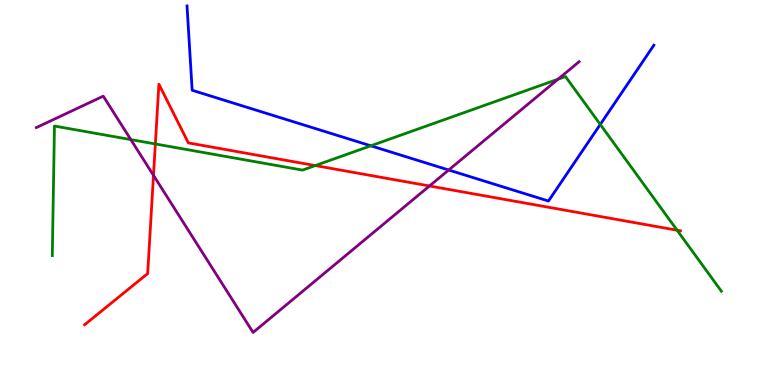[{'lines': ['blue', 'red'], 'intersections': []}, {'lines': ['green', 'red'], 'intersections': [{'x': 2.0, 'y': 6.26}, {'x': 4.07, 'y': 5.7}, {'x': 8.74, 'y': 4.02}]}, {'lines': ['purple', 'red'], 'intersections': [{'x': 1.98, 'y': 5.45}, {'x': 5.54, 'y': 5.17}]}, {'lines': ['blue', 'green'], 'intersections': [{'x': 4.78, 'y': 6.21}, {'x': 7.75, 'y': 6.77}]}, {'lines': ['blue', 'purple'], 'intersections': [{'x': 5.79, 'y': 5.58}]}, {'lines': ['green', 'purple'], 'intersections': [{'x': 1.69, 'y': 6.37}, {'x': 7.2, 'y': 7.94}]}]